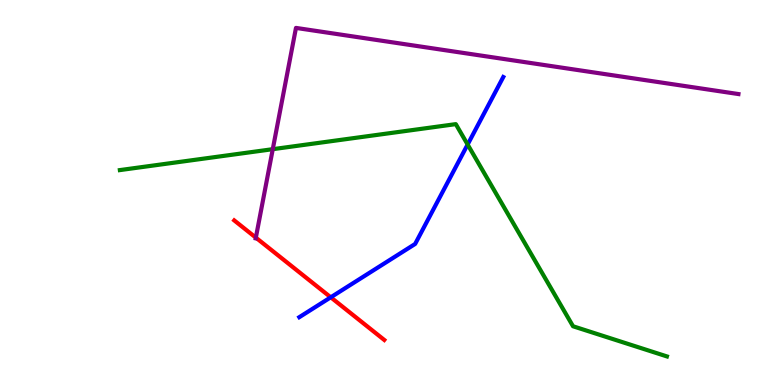[{'lines': ['blue', 'red'], 'intersections': [{'x': 4.27, 'y': 2.28}]}, {'lines': ['green', 'red'], 'intersections': []}, {'lines': ['purple', 'red'], 'intersections': [{'x': 3.3, 'y': 3.83}]}, {'lines': ['blue', 'green'], 'intersections': [{'x': 6.03, 'y': 6.25}]}, {'lines': ['blue', 'purple'], 'intersections': []}, {'lines': ['green', 'purple'], 'intersections': [{'x': 3.52, 'y': 6.13}]}]